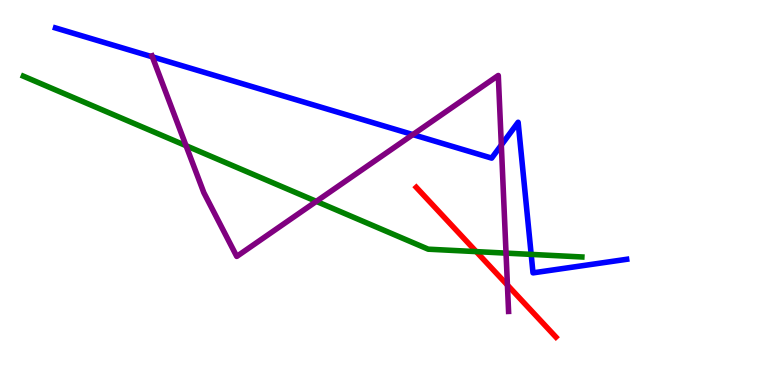[{'lines': ['blue', 'red'], 'intersections': []}, {'lines': ['green', 'red'], 'intersections': [{'x': 6.14, 'y': 3.46}]}, {'lines': ['purple', 'red'], 'intersections': [{'x': 6.55, 'y': 2.6}]}, {'lines': ['blue', 'green'], 'intersections': [{'x': 6.85, 'y': 3.39}]}, {'lines': ['blue', 'purple'], 'intersections': [{'x': 1.97, 'y': 8.52}, {'x': 5.33, 'y': 6.5}, {'x': 6.47, 'y': 6.23}]}, {'lines': ['green', 'purple'], 'intersections': [{'x': 2.4, 'y': 6.22}, {'x': 4.08, 'y': 4.77}, {'x': 6.53, 'y': 3.43}]}]